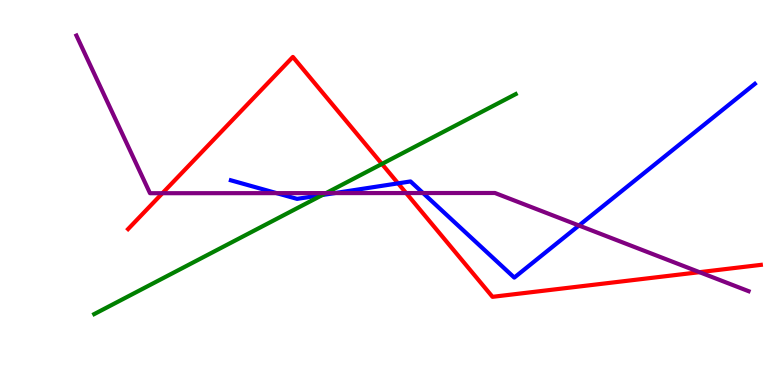[{'lines': ['blue', 'red'], 'intersections': [{'x': 5.14, 'y': 5.24}]}, {'lines': ['green', 'red'], 'intersections': [{'x': 4.93, 'y': 5.74}]}, {'lines': ['purple', 'red'], 'intersections': [{'x': 2.1, 'y': 4.98}, {'x': 5.24, 'y': 4.99}, {'x': 9.03, 'y': 2.93}]}, {'lines': ['blue', 'green'], 'intersections': [{'x': 4.16, 'y': 4.94}]}, {'lines': ['blue', 'purple'], 'intersections': [{'x': 3.57, 'y': 4.98}, {'x': 4.32, 'y': 4.98}, {'x': 5.46, 'y': 4.99}, {'x': 7.47, 'y': 4.14}]}, {'lines': ['green', 'purple'], 'intersections': [{'x': 4.21, 'y': 4.98}]}]